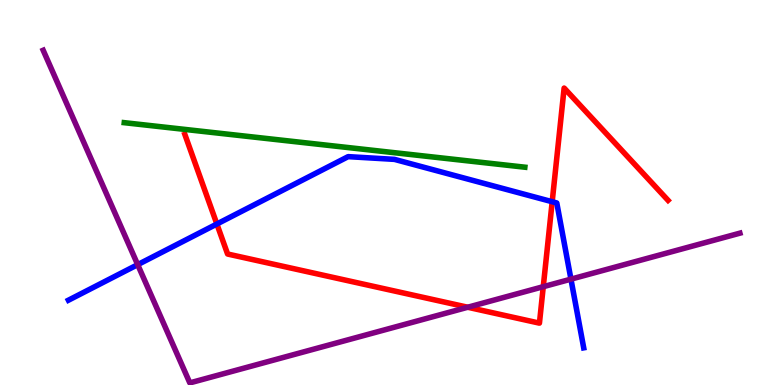[{'lines': ['blue', 'red'], 'intersections': [{'x': 2.8, 'y': 4.18}, {'x': 7.13, 'y': 4.76}]}, {'lines': ['green', 'red'], 'intersections': []}, {'lines': ['purple', 'red'], 'intersections': [{'x': 6.04, 'y': 2.02}, {'x': 7.01, 'y': 2.55}]}, {'lines': ['blue', 'green'], 'intersections': []}, {'lines': ['blue', 'purple'], 'intersections': [{'x': 1.78, 'y': 3.13}, {'x': 7.37, 'y': 2.75}]}, {'lines': ['green', 'purple'], 'intersections': []}]